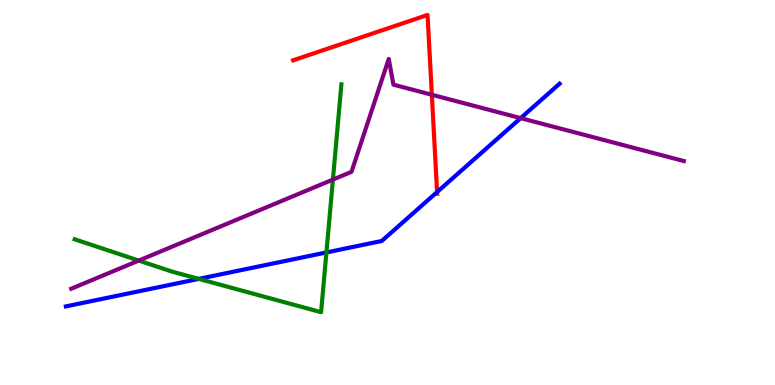[{'lines': ['blue', 'red'], 'intersections': [{'x': 5.64, 'y': 5.01}]}, {'lines': ['green', 'red'], 'intersections': []}, {'lines': ['purple', 'red'], 'intersections': [{'x': 5.57, 'y': 7.54}]}, {'lines': ['blue', 'green'], 'intersections': [{'x': 2.56, 'y': 2.76}, {'x': 4.21, 'y': 3.44}]}, {'lines': ['blue', 'purple'], 'intersections': [{'x': 6.72, 'y': 6.93}]}, {'lines': ['green', 'purple'], 'intersections': [{'x': 1.79, 'y': 3.23}, {'x': 4.3, 'y': 5.34}]}]